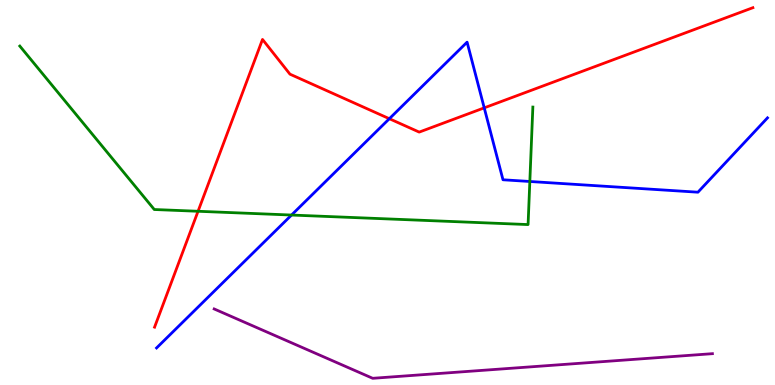[{'lines': ['blue', 'red'], 'intersections': [{'x': 5.02, 'y': 6.92}, {'x': 6.25, 'y': 7.2}]}, {'lines': ['green', 'red'], 'intersections': [{'x': 2.56, 'y': 4.51}]}, {'lines': ['purple', 'red'], 'intersections': []}, {'lines': ['blue', 'green'], 'intersections': [{'x': 3.76, 'y': 4.41}, {'x': 6.84, 'y': 5.29}]}, {'lines': ['blue', 'purple'], 'intersections': []}, {'lines': ['green', 'purple'], 'intersections': []}]